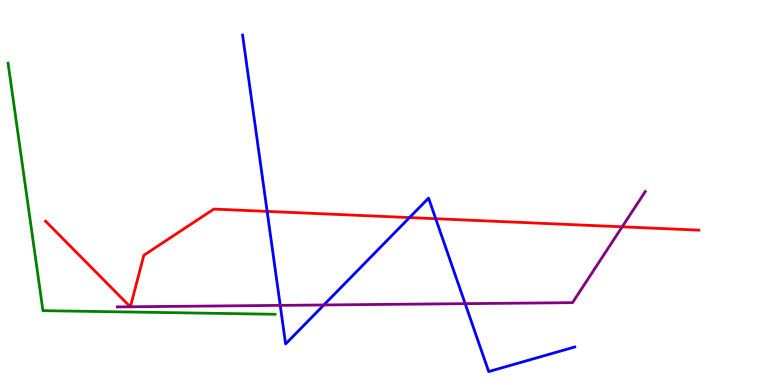[{'lines': ['blue', 'red'], 'intersections': [{'x': 3.45, 'y': 4.51}, {'x': 5.28, 'y': 4.35}, {'x': 5.62, 'y': 4.32}]}, {'lines': ['green', 'red'], 'intersections': []}, {'lines': ['purple', 'red'], 'intersections': [{'x': 1.68, 'y': 2.03}, {'x': 1.68, 'y': 2.03}, {'x': 8.03, 'y': 4.11}]}, {'lines': ['blue', 'green'], 'intersections': []}, {'lines': ['blue', 'purple'], 'intersections': [{'x': 3.62, 'y': 2.07}, {'x': 4.18, 'y': 2.08}, {'x': 6.0, 'y': 2.11}]}, {'lines': ['green', 'purple'], 'intersections': []}]